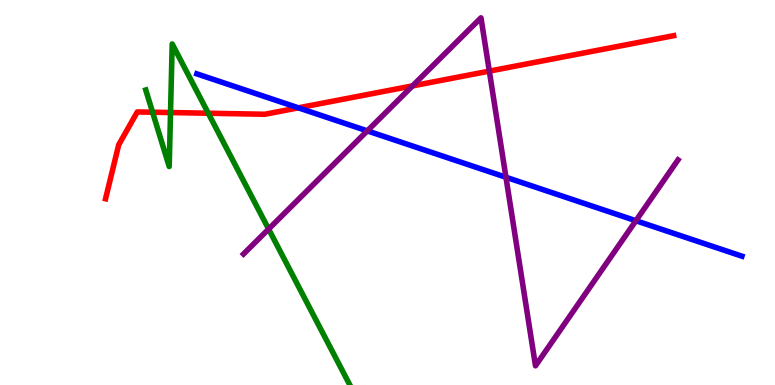[{'lines': ['blue', 'red'], 'intersections': [{'x': 3.85, 'y': 7.2}]}, {'lines': ['green', 'red'], 'intersections': [{'x': 1.97, 'y': 7.09}, {'x': 2.2, 'y': 7.08}, {'x': 2.69, 'y': 7.06}]}, {'lines': ['purple', 'red'], 'intersections': [{'x': 5.32, 'y': 7.77}, {'x': 6.31, 'y': 8.15}]}, {'lines': ['blue', 'green'], 'intersections': []}, {'lines': ['blue', 'purple'], 'intersections': [{'x': 4.74, 'y': 6.6}, {'x': 6.53, 'y': 5.4}, {'x': 8.21, 'y': 4.27}]}, {'lines': ['green', 'purple'], 'intersections': [{'x': 3.47, 'y': 4.05}]}]